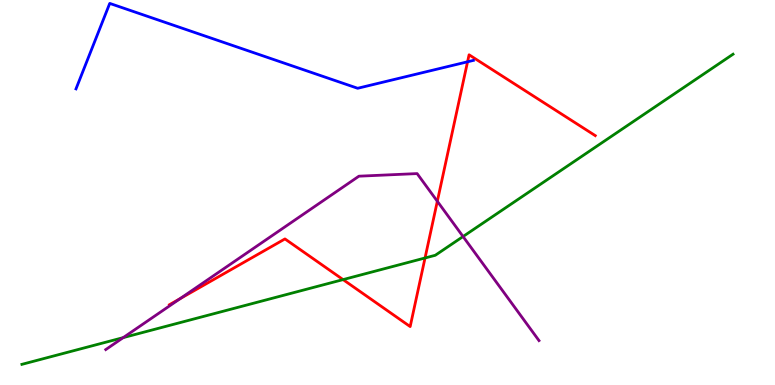[{'lines': ['blue', 'red'], 'intersections': [{'x': 6.03, 'y': 8.39}]}, {'lines': ['green', 'red'], 'intersections': [{'x': 4.43, 'y': 2.74}, {'x': 5.48, 'y': 3.3}]}, {'lines': ['purple', 'red'], 'intersections': [{'x': 2.32, 'y': 2.24}, {'x': 5.64, 'y': 4.77}]}, {'lines': ['blue', 'green'], 'intersections': []}, {'lines': ['blue', 'purple'], 'intersections': []}, {'lines': ['green', 'purple'], 'intersections': [{'x': 1.59, 'y': 1.23}, {'x': 5.97, 'y': 3.86}]}]